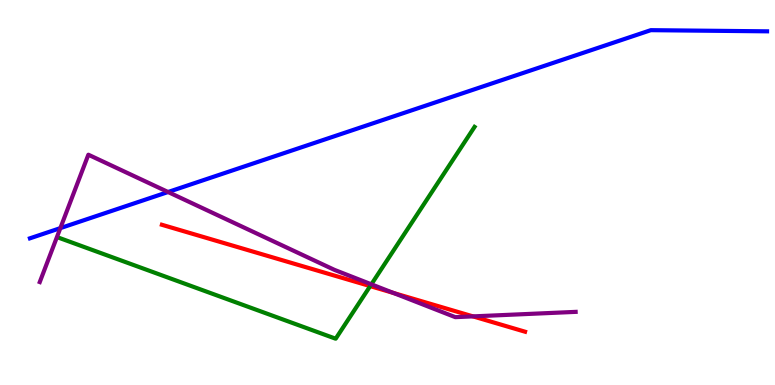[{'lines': ['blue', 'red'], 'intersections': []}, {'lines': ['green', 'red'], 'intersections': [{'x': 4.78, 'y': 2.57}]}, {'lines': ['purple', 'red'], 'intersections': [{'x': 5.08, 'y': 2.39}, {'x': 6.1, 'y': 1.78}]}, {'lines': ['blue', 'green'], 'intersections': []}, {'lines': ['blue', 'purple'], 'intersections': [{'x': 0.779, 'y': 4.07}, {'x': 2.17, 'y': 5.01}]}, {'lines': ['green', 'purple'], 'intersections': [{'x': 4.79, 'y': 2.62}]}]